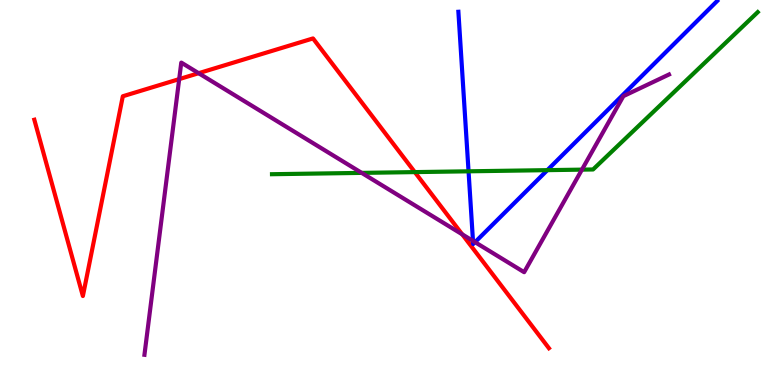[{'lines': ['blue', 'red'], 'intersections': []}, {'lines': ['green', 'red'], 'intersections': [{'x': 5.35, 'y': 5.53}]}, {'lines': ['purple', 'red'], 'intersections': [{'x': 2.31, 'y': 7.95}, {'x': 2.56, 'y': 8.1}, {'x': 5.96, 'y': 3.91}]}, {'lines': ['blue', 'green'], 'intersections': [{'x': 6.05, 'y': 5.55}, {'x': 7.06, 'y': 5.58}]}, {'lines': ['blue', 'purple'], 'intersections': [{'x': 6.1, 'y': 3.74}, {'x': 6.13, 'y': 3.71}]}, {'lines': ['green', 'purple'], 'intersections': [{'x': 4.67, 'y': 5.51}, {'x': 7.51, 'y': 5.59}]}]